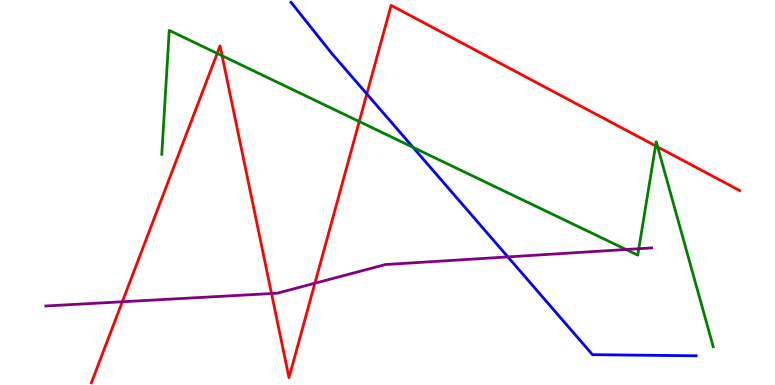[{'lines': ['blue', 'red'], 'intersections': [{'x': 4.73, 'y': 7.56}]}, {'lines': ['green', 'red'], 'intersections': [{'x': 2.8, 'y': 8.61}, {'x': 2.87, 'y': 8.55}, {'x': 4.64, 'y': 6.84}, {'x': 8.46, 'y': 6.21}, {'x': 8.49, 'y': 6.18}]}, {'lines': ['purple', 'red'], 'intersections': [{'x': 1.58, 'y': 2.16}, {'x': 3.5, 'y': 2.38}, {'x': 4.06, 'y': 2.64}]}, {'lines': ['blue', 'green'], 'intersections': [{'x': 5.33, 'y': 6.17}]}, {'lines': ['blue', 'purple'], 'intersections': [{'x': 6.55, 'y': 3.33}]}, {'lines': ['green', 'purple'], 'intersections': [{'x': 8.08, 'y': 3.52}, {'x': 8.24, 'y': 3.54}]}]